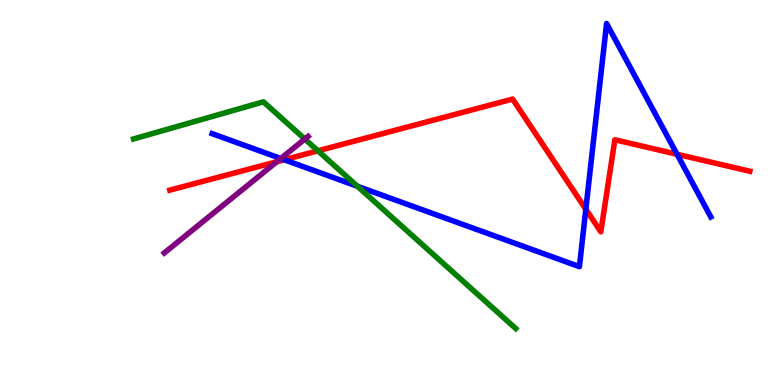[{'lines': ['blue', 'red'], 'intersections': [{'x': 3.67, 'y': 5.85}, {'x': 7.56, 'y': 4.56}, {'x': 8.74, 'y': 5.99}]}, {'lines': ['green', 'red'], 'intersections': [{'x': 4.1, 'y': 6.08}]}, {'lines': ['purple', 'red'], 'intersections': [{'x': 3.57, 'y': 5.8}]}, {'lines': ['blue', 'green'], 'intersections': [{'x': 4.61, 'y': 5.16}]}, {'lines': ['blue', 'purple'], 'intersections': [{'x': 3.62, 'y': 5.88}]}, {'lines': ['green', 'purple'], 'intersections': [{'x': 3.93, 'y': 6.39}]}]